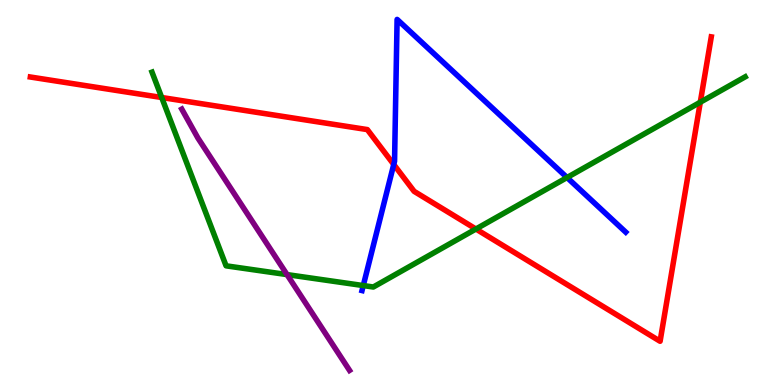[{'lines': ['blue', 'red'], 'intersections': [{'x': 5.08, 'y': 5.73}]}, {'lines': ['green', 'red'], 'intersections': [{'x': 2.09, 'y': 7.47}, {'x': 6.14, 'y': 4.05}, {'x': 9.04, 'y': 7.35}]}, {'lines': ['purple', 'red'], 'intersections': []}, {'lines': ['blue', 'green'], 'intersections': [{'x': 4.69, 'y': 2.58}, {'x': 7.32, 'y': 5.39}]}, {'lines': ['blue', 'purple'], 'intersections': []}, {'lines': ['green', 'purple'], 'intersections': [{'x': 3.7, 'y': 2.87}]}]